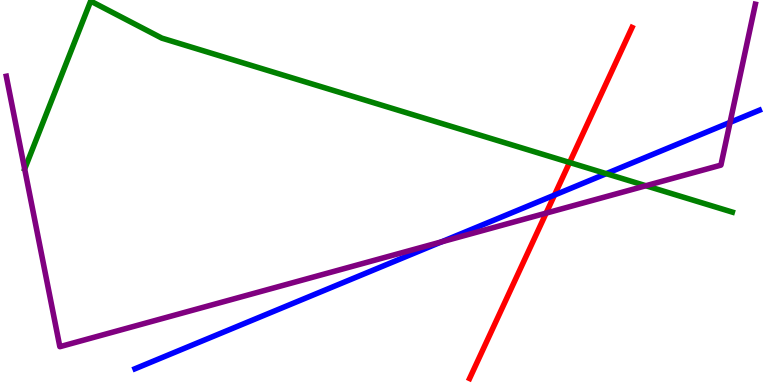[{'lines': ['blue', 'red'], 'intersections': [{'x': 7.15, 'y': 4.93}]}, {'lines': ['green', 'red'], 'intersections': [{'x': 7.35, 'y': 5.78}]}, {'lines': ['purple', 'red'], 'intersections': [{'x': 7.05, 'y': 4.46}]}, {'lines': ['blue', 'green'], 'intersections': [{'x': 7.82, 'y': 5.49}]}, {'lines': ['blue', 'purple'], 'intersections': [{'x': 5.7, 'y': 3.72}, {'x': 9.42, 'y': 6.82}]}, {'lines': ['green', 'purple'], 'intersections': [{'x': 8.33, 'y': 5.18}]}]